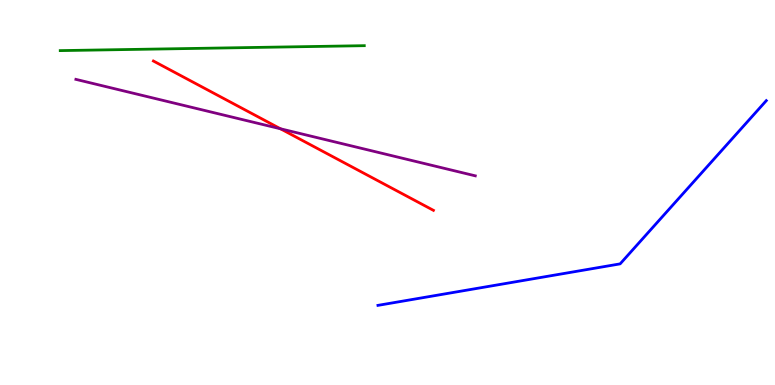[{'lines': ['blue', 'red'], 'intersections': []}, {'lines': ['green', 'red'], 'intersections': []}, {'lines': ['purple', 'red'], 'intersections': [{'x': 3.62, 'y': 6.65}]}, {'lines': ['blue', 'green'], 'intersections': []}, {'lines': ['blue', 'purple'], 'intersections': []}, {'lines': ['green', 'purple'], 'intersections': []}]